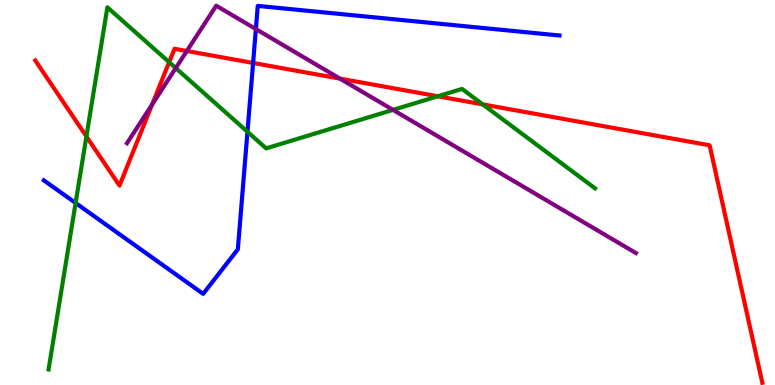[{'lines': ['blue', 'red'], 'intersections': [{'x': 3.27, 'y': 8.36}]}, {'lines': ['green', 'red'], 'intersections': [{'x': 1.12, 'y': 6.46}, {'x': 2.18, 'y': 8.38}, {'x': 5.65, 'y': 7.5}, {'x': 6.23, 'y': 7.29}]}, {'lines': ['purple', 'red'], 'intersections': [{'x': 1.96, 'y': 7.29}, {'x': 2.41, 'y': 8.68}, {'x': 4.39, 'y': 7.96}]}, {'lines': ['blue', 'green'], 'intersections': [{'x': 0.976, 'y': 4.73}, {'x': 3.19, 'y': 6.58}]}, {'lines': ['blue', 'purple'], 'intersections': [{'x': 3.3, 'y': 9.25}]}, {'lines': ['green', 'purple'], 'intersections': [{'x': 2.27, 'y': 8.23}, {'x': 5.07, 'y': 7.15}]}]